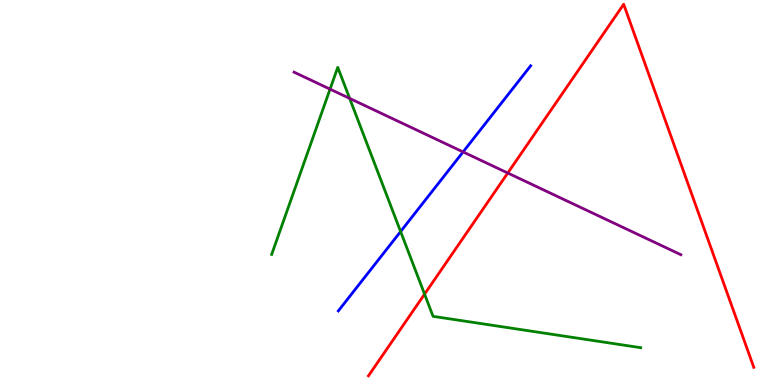[{'lines': ['blue', 'red'], 'intersections': []}, {'lines': ['green', 'red'], 'intersections': [{'x': 5.48, 'y': 2.36}]}, {'lines': ['purple', 'red'], 'intersections': [{'x': 6.55, 'y': 5.51}]}, {'lines': ['blue', 'green'], 'intersections': [{'x': 5.17, 'y': 3.99}]}, {'lines': ['blue', 'purple'], 'intersections': [{'x': 5.98, 'y': 6.05}]}, {'lines': ['green', 'purple'], 'intersections': [{'x': 4.26, 'y': 7.68}, {'x': 4.51, 'y': 7.44}]}]